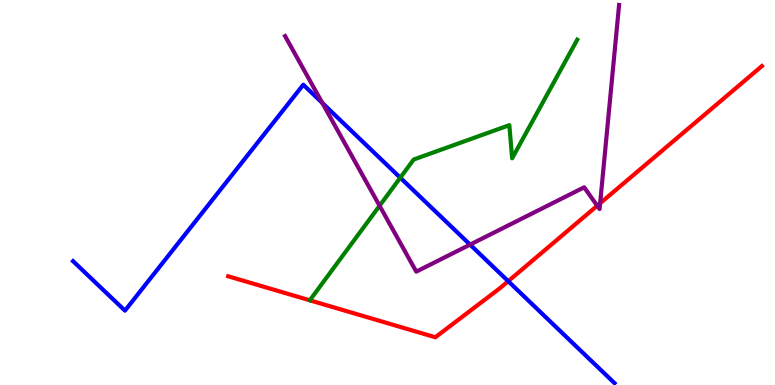[{'lines': ['blue', 'red'], 'intersections': [{'x': 6.56, 'y': 2.7}]}, {'lines': ['green', 'red'], 'intersections': []}, {'lines': ['purple', 'red'], 'intersections': [{'x': 7.71, 'y': 4.66}, {'x': 7.74, 'y': 4.72}]}, {'lines': ['blue', 'green'], 'intersections': [{'x': 5.16, 'y': 5.38}]}, {'lines': ['blue', 'purple'], 'intersections': [{'x': 4.16, 'y': 7.33}, {'x': 6.07, 'y': 3.65}]}, {'lines': ['green', 'purple'], 'intersections': [{'x': 4.9, 'y': 4.66}]}]